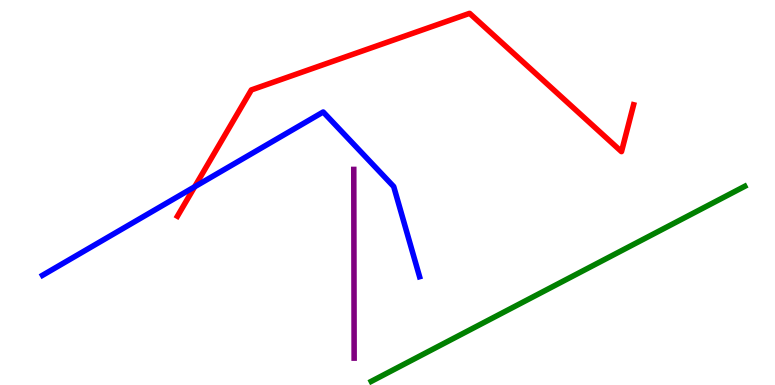[{'lines': ['blue', 'red'], 'intersections': [{'x': 2.51, 'y': 5.15}]}, {'lines': ['green', 'red'], 'intersections': []}, {'lines': ['purple', 'red'], 'intersections': []}, {'lines': ['blue', 'green'], 'intersections': []}, {'lines': ['blue', 'purple'], 'intersections': []}, {'lines': ['green', 'purple'], 'intersections': []}]